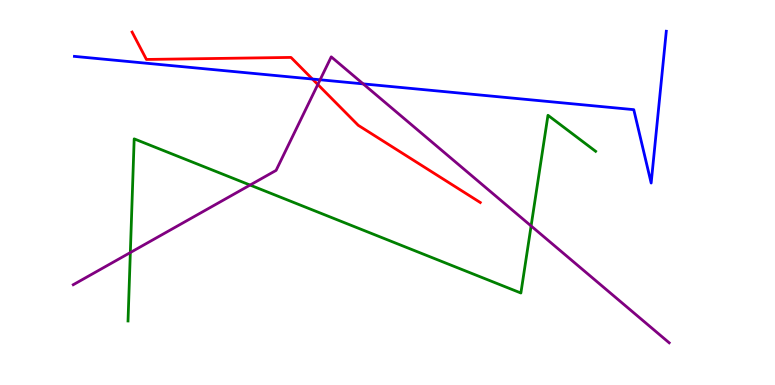[{'lines': ['blue', 'red'], 'intersections': [{'x': 4.03, 'y': 7.95}]}, {'lines': ['green', 'red'], 'intersections': []}, {'lines': ['purple', 'red'], 'intersections': [{'x': 4.1, 'y': 7.81}]}, {'lines': ['blue', 'green'], 'intersections': []}, {'lines': ['blue', 'purple'], 'intersections': [{'x': 4.13, 'y': 7.93}, {'x': 4.69, 'y': 7.82}]}, {'lines': ['green', 'purple'], 'intersections': [{'x': 1.68, 'y': 3.44}, {'x': 3.23, 'y': 5.19}, {'x': 6.85, 'y': 4.13}]}]